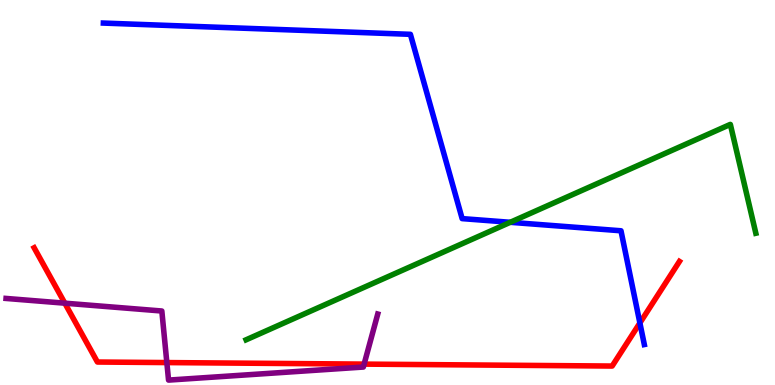[{'lines': ['blue', 'red'], 'intersections': [{'x': 8.26, 'y': 1.61}]}, {'lines': ['green', 'red'], 'intersections': []}, {'lines': ['purple', 'red'], 'intersections': [{'x': 0.837, 'y': 2.13}, {'x': 2.15, 'y': 0.583}, {'x': 4.7, 'y': 0.543}]}, {'lines': ['blue', 'green'], 'intersections': [{'x': 6.58, 'y': 4.23}]}, {'lines': ['blue', 'purple'], 'intersections': []}, {'lines': ['green', 'purple'], 'intersections': []}]